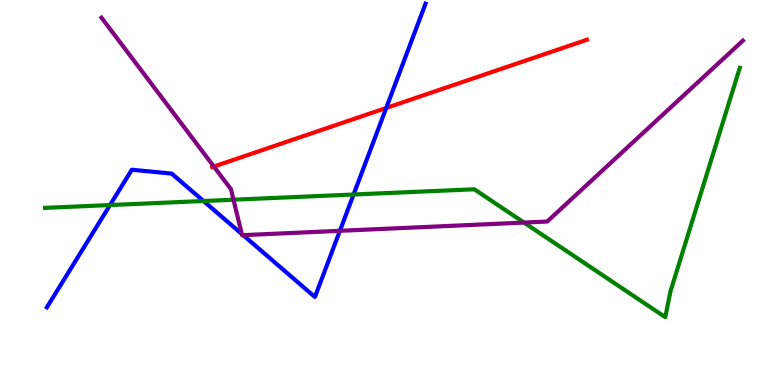[{'lines': ['blue', 'red'], 'intersections': [{'x': 4.98, 'y': 7.2}]}, {'lines': ['green', 'red'], 'intersections': []}, {'lines': ['purple', 'red'], 'intersections': [{'x': 2.76, 'y': 5.67}]}, {'lines': ['blue', 'green'], 'intersections': [{'x': 1.42, 'y': 4.67}, {'x': 2.63, 'y': 4.78}, {'x': 4.56, 'y': 4.95}]}, {'lines': ['blue', 'purple'], 'intersections': [{'x': 3.12, 'y': 3.92}, {'x': 3.14, 'y': 3.89}, {'x': 4.39, 'y': 4.0}]}, {'lines': ['green', 'purple'], 'intersections': [{'x': 3.01, 'y': 4.81}, {'x': 6.76, 'y': 4.22}]}]